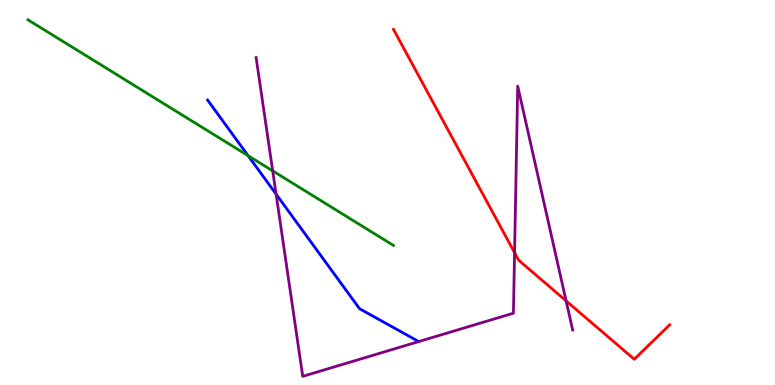[{'lines': ['blue', 'red'], 'intersections': []}, {'lines': ['green', 'red'], 'intersections': []}, {'lines': ['purple', 'red'], 'intersections': [{'x': 6.64, 'y': 3.44}, {'x': 7.3, 'y': 2.19}]}, {'lines': ['blue', 'green'], 'intersections': [{'x': 3.2, 'y': 5.96}]}, {'lines': ['blue', 'purple'], 'intersections': [{'x': 3.56, 'y': 4.96}, {'x': 5.4, 'y': 1.13}]}, {'lines': ['green', 'purple'], 'intersections': [{'x': 3.52, 'y': 5.56}]}]